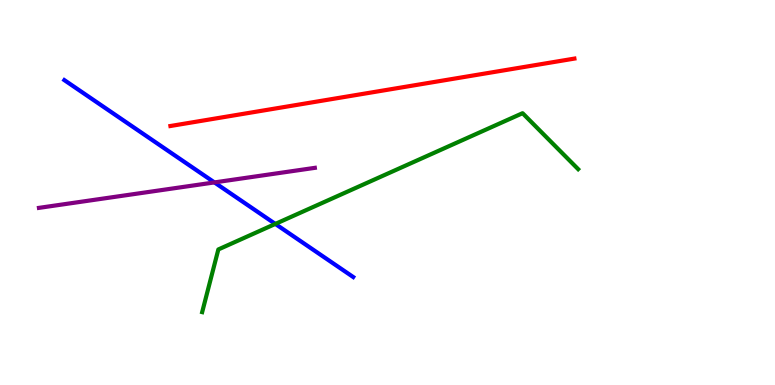[{'lines': ['blue', 'red'], 'intersections': []}, {'lines': ['green', 'red'], 'intersections': []}, {'lines': ['purple', 'red'], 'intersections': []}, {'lines': ['blue', 'green'], 'intersections': [{'x': 3.55, 'y': 4.18}]}, {'lines': ['blue', 'purple'], 'intersections': [{'x': 2.77, 'y': 5.26}]}, {'lines': ['green', 'purple'], 'intersections': []}]